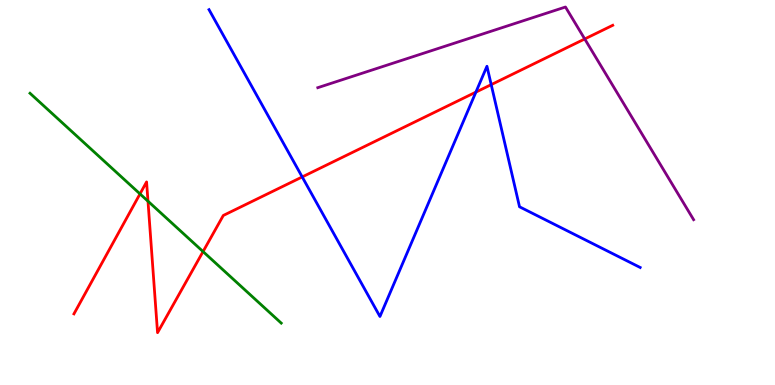[{'lines': ['blue', 'red'], 'intersections': [{'x': 3.9, 'y': 5.4}, {'x': 6.14, 'y': 7.61}, {'x': 6.34, 'y': 7.8}]}, {'lines': ['green', 'red'], 'intersections': [{'x': 1.81, 'y': 4.96}, {'x': 1.91, 'y': 4.77}, {'x': 2.62, 'y': 3.47}]}, {'lines': ['purple', 'red'], 'intersections': [{'x': 7.54, 'y': 8.99}]}, {'lines': ['blue', 'green'], 'intersections': []}, {'lines': ['blue', 'purple'], 'intersections': []}, {'lines': ['green', 'purple'], 'intersections': []}]